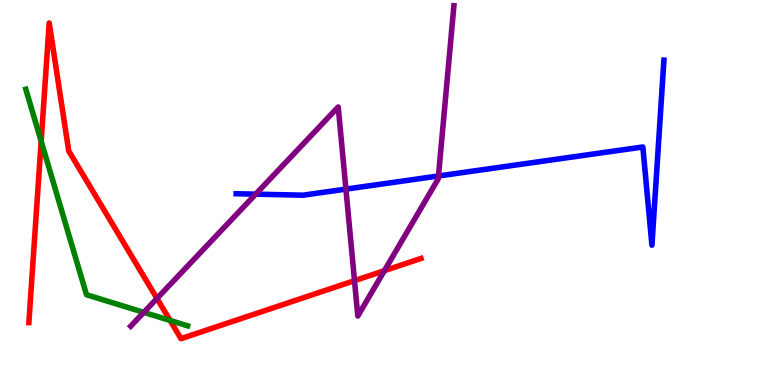[{'lines': ['blue', 'red'], 'intersections': []}, {'lines': ['green', 'red'], 'intersections': [{'x': 0.531, 'y': 6.33}, {'x': 2.2, 'y': 1.68}]}, {'lines': ['purple', 'red'], 'intersections': [{'x': 2.03, 'y': 2.25}, {'x': 4.57, 'y': 2.71}, {'x': 4.96, 'y': 2.97}]}, {'lines': ['blue', 'green'], 'intersections': []}, {'lines': ['blue', 'purple'], 'intersections': [{'x': 3.3, 'y': 4.96}, {'x': 4.46, 'y': 5.09}, {'x': 5.66, 'y': 5.43}]}, {'lines': ['green', 'purple'], 'intersections': [{'x': 1.86, 'y': 1.89}]}]